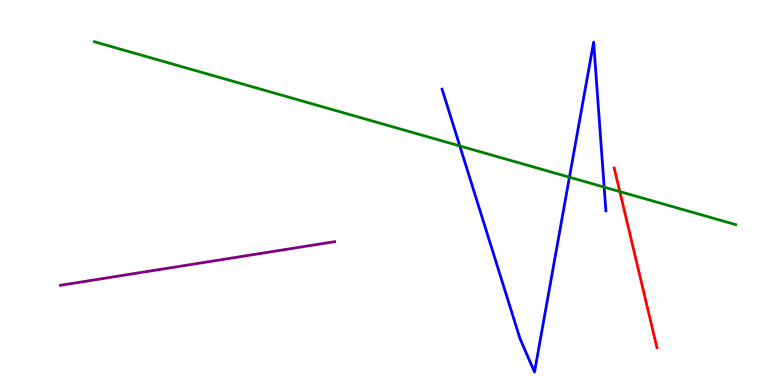[{'lines': ['blue', 'red'], 'intersections': []}, {'lines': ['green', 'red'], 'intersections': [{'x': 8.0, 'y': 5.02}]}, {'lines': ['purple', 'red'], 'intersections': []}, {'lines': ['blue', 'green'], 'intersections': [{'x': 5.93, 'y': 6.21}, {'x': 7.35, 'y': 5.4}, {'x': 7.8, 'y': 5.14}]}, {'lines': ['blue', 'purple'], 'intersections': []}, {'lines': ['green', 'purple'], 'intersections': []}]